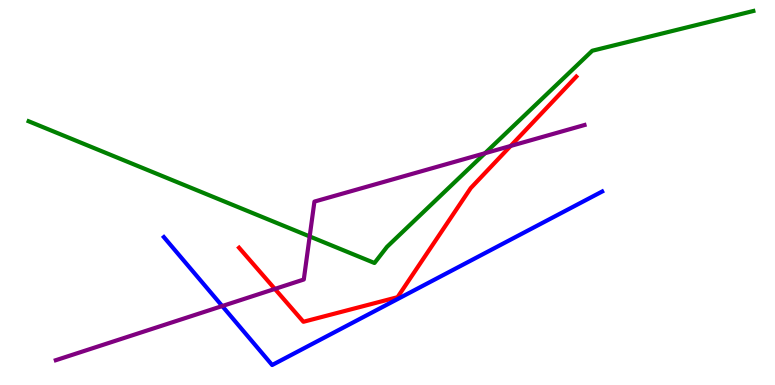[{'lines': ['blue', 'red'], 'intersections': []}, {'lines': ['green', 'red'], 'intersections': []}, {'lines': ['purple', 'red'], 'intersections': [{'x': 3.55, 'y': 2.5}, {'x': 6.59, 'y': 6.21}]}, {'lines': ['blue', 'green'], 'intersections': []}, {'lines': ['blue', 'purple'], 'intersections': [{'x': 2.87, 'y': 2.05}]}, {'lines': ['green', 'purple'], 'intersections': [{'x': 4.0, 'y': 3.86}, {'x': 6.26, 'y': 6.02}]}]